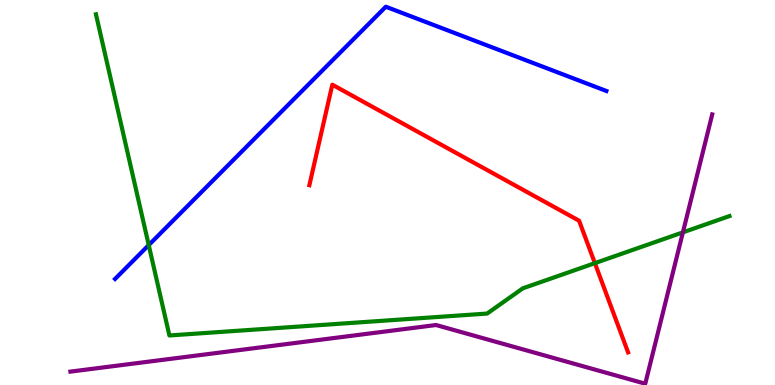[{'lines': ['blue', 'red'], 'intersections': []}, {'lines': ['green', 'red'], 'intersections': [{'x': 7.68, 'y': 3.17}]}, {'lines': ['purple', 'red'], 'intersections': []}, {'lines': ['blue', 'green'], 'intersections': [{'x': 1.92, 'y': 3.63}]}, {'lines': ['blue', 'purple'], 'intersections': []}, {'lines': ['green', 'purple'], 'intersections': [{'x': 8.81, 'y': 3.96}]}]